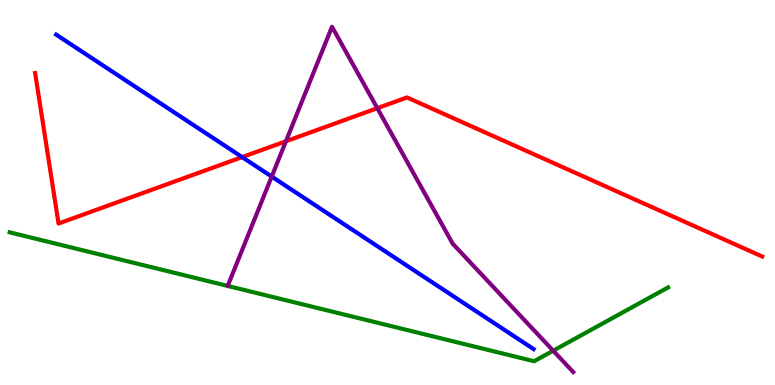[{'lines': ['blue', 'red'], 'intersections': [{'x': 3.12, 'y': 5.92}]}, {'lines': ['green', 'red'], 'intersections': []}, {'lines': ['purple', 'red'], 'intersections': [{'x': 3.69, 'y': 6.33}, {'x': 4.87, 'y': 7.19}]}, {'lines': ['blue', 'green'], 'intersections': []}, {'lines': ['blue', 'purple'], 'intersections': [{'x': 3.51, 'y': 5.41}]}, {'lines': ['green', 'purple'], 'intersections': [{'x': 7.14, 'y': 0.891}]}]